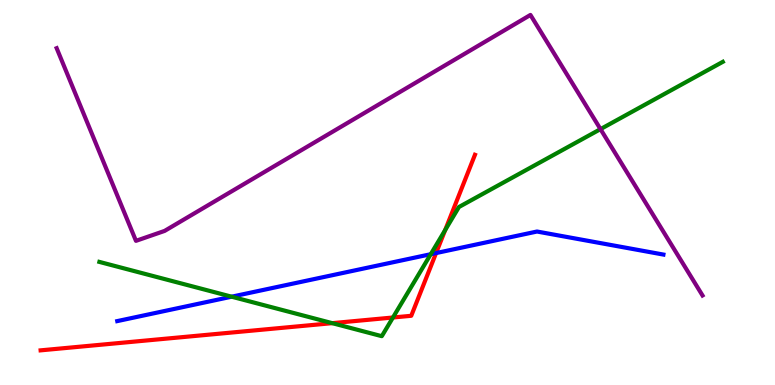[{'lines': ['blue', 'red'], 'intersections': [{'x': 5.63, 'y': 3.43}]}, {'lines': ['green', 'red'], 'intersections': [{'x': 4.29, 'y': 1.61}, {'x': 5.07, 'y': 1.75}, {'x': 5.74, 'y': 4.02}]}, {'lines': ['purple', 'red'], 'intersections': []}, {'lines': ['blue', 'green'], 'intersections': [{'x': 2.99, 'y': 2.29}, {'x': 5.56, 'y': 3.4}]}, {'lines': ['blue', 'purple'], 'intersections': []}, {'lines': ['green', 'purple'], 'intersections': [{'x': 7.75, 'y': 6.65}]}]